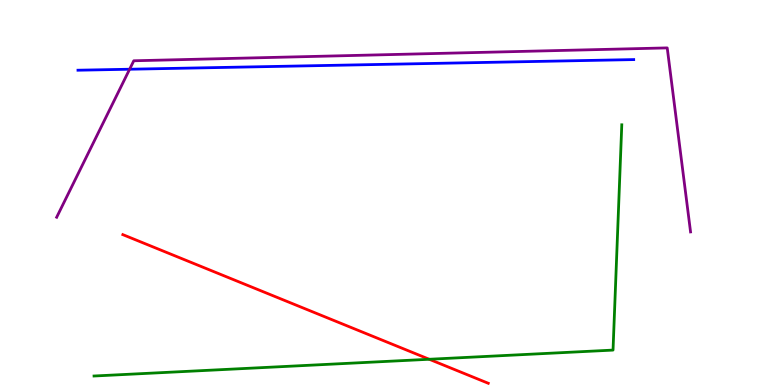[{'lines': ['blue', 'red'], 'intersections': []}, {'lines': ['green', 'red'], 'intersections': [{'x': 5.54, 'y': 0.668}]}, {'lines': ['purple', 'red'], 'intersections': []}, {'lines': ['blue', 'green'], 'intersections': []}, {'lines': ['blue', 'purple'], 'intersections': [{'x': 1.67, 'y': 8.2}]}, {'lines': ['green', 'purple'], 'intersections': []}]